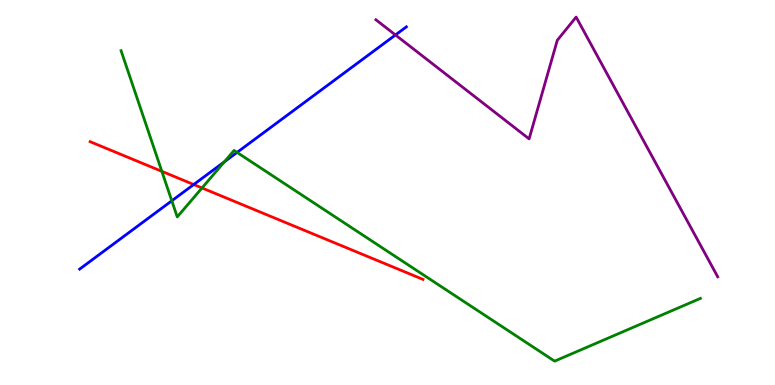[{'lines': ['blue', 'red'], 'intersections': [{'x': 2.5, 'y': 5.21}]}, {'lines': ['green', 'red'], 'intersections': [{'x': 2.09, 'y': 5.55}, {'x': 2.61, 'y': 5.12}]}, {'lines': ['purple', 'red'], 'intersections': []}, {'lines': ['blue', 'green'], 'intersections': [{'x': 2.22, 'y': 4.78}, {'x': 2.89, 'y': 5.8}, {'x': 3.06, 'y': 6.04}]}, {'lines': ['blue', 'purple'], 'intersections': [{'x': 5.1, 'y': 9.09}]}, {'lines': ['green', 'purple'], 'intersections': []}]